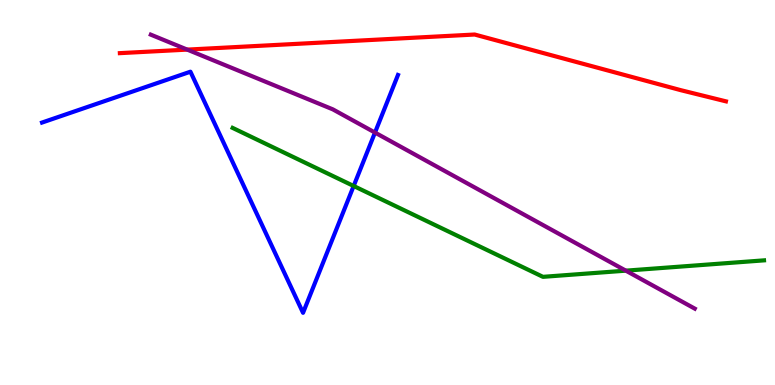[{'lines': ['blue', 'red'], 'intersections': []}, {'lines': ['green', 'red'], 'intersections': []}, {'lines': ['purple', 'red'], 'intersections': [{'x': 2.42, 'y': 8.71}]}, {'lines': ['blue', 'green'], 'intersections': [{'x': 4.56, 'y': 5.17}]}, {'lines': ['blue', 'purple'], 'intersections': [{'x': 4.84, 'y': 6.56}]}, {'lines': ['green', 'purple'], 'intersections': [{'x': 8.08, 'y': 2.97}]}]